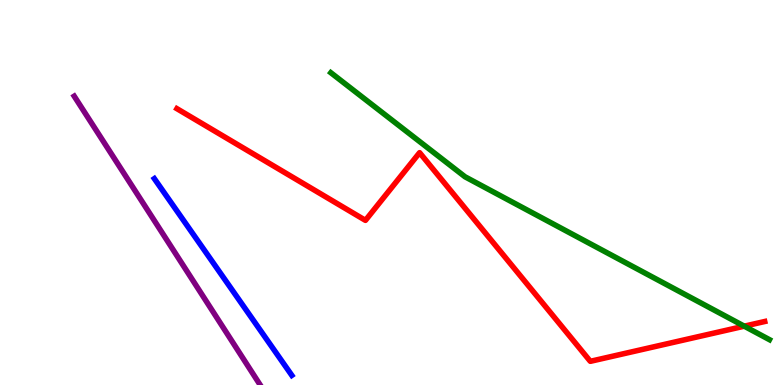[{'lines': ['blue', 'red'], 'intersections': []}, {'lines': ['green', 'red'], 'intersections': [{'x': 9.6, 'y': 1.53}]}, {'lines': ['purple', 'red'], 'intersections': []}, {'lines': ['blue', 'green'], 'intersections': []}, {'lines': ['blue', 'purple'], 'intersections': []}, {'lines': ['green', 'purple'], 'intersections': []}]